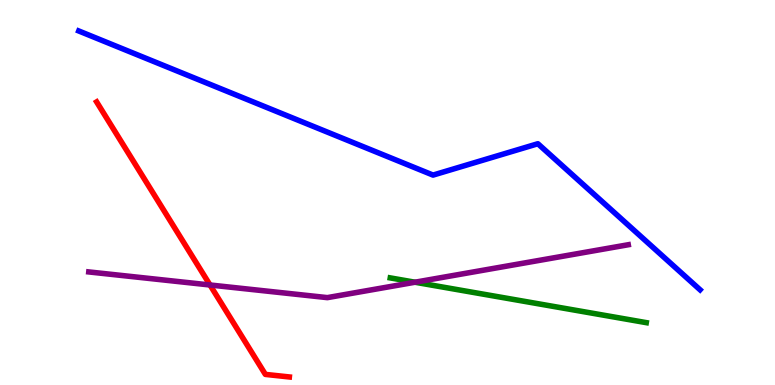[{'lines': ['blue', 'red'], 'intersections': []}, {'lines': ['green', 'red'], 'intersections': []}, {'lines': ['purple', 'red'], 'intersections': [{'x': 2.71, 'y': 2.6}]}, {'lines': ['blue', 'green'], 'intersections': []}, {'lines': ['blue', 'purple'], 'intersections': []}, {'lines': ['green', 'purple'], 'intersections': [{'x': 5.35, 'y': 2.67}]}]